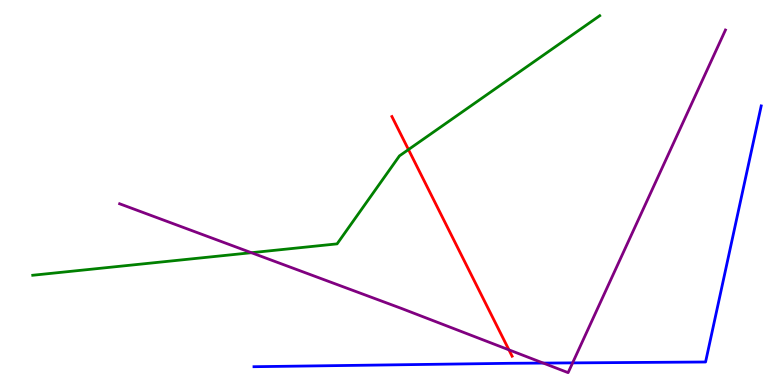[{'lines': ['blue', 'red'], 'intersections': []}, {'lines': ['green', 'red'], 'intersections': [{'x': 5.27, 'y': 6.12}]}, {'lines': ['purple', 'red'], 'intersections': [{'x': 6.57, 'y': 0.913}]}, {'lines': ['blue', 'green'], 'intersections': []}, {'lines': ['blue', 'purple'], 'intersections': [{'x': 7.01, 'y': 0.569}, {'x': 7.39, 'y': 0.574}]}, {'lines': ['green', 'purple'], 'intersections': [{'x': 3.24, 'y': 3.44}]}]